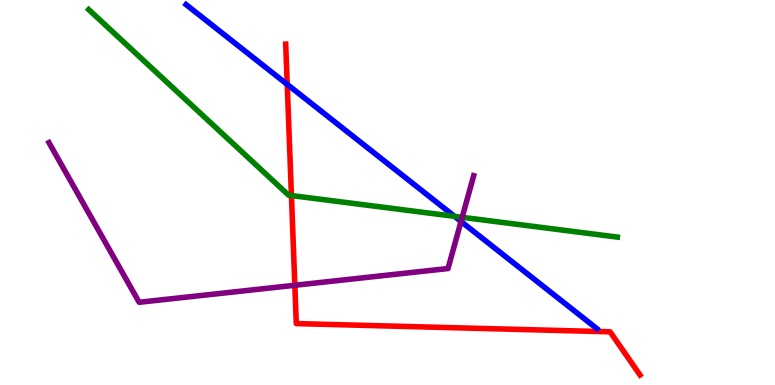[{'lines': ['blue', 'red'], 'intersections': [{'x': 3.71, 'y': 7.81}]}, {'lines': ['green', 'red'], 'intersections': [{'x': 3.76, 'y': 4.92}]}, {'lines': ['purple', 'red'], 'intersections': [{'x': 3.8, 'y': 2.59}]}, {'lines': ['blue', 'green'], 'intersections': [{'x': 5.86, 'y': 4.38}]}, {'lines': ['blue', 'purple'], 'intersections': [{'x': 5.95, 'y': 4.25}]}, {'lines': ['green', 'purple'], 'intersections': [{'x': 5.96, 'y': 4.36}]}]